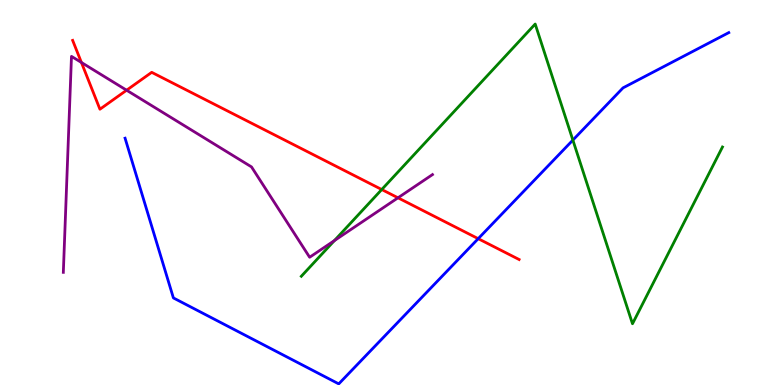[{'lines': ['blue', 'red'], 'intersections': [{'x': 6.17, 'y': 3.8}]}, {'lines': ['green', 'red'], 'intersections': [{'x': 4.93, 'y': 5.08}]}, {'lines': ['purple', 'red'], 'intersections': [{'x': 1.05, 'y': 8.38}, {'x': 1.63, 'y': 7.66}, {'x': 5.14, 'y': 4.86}]}, {'lines': ['blue', 'green'], 'intersections': [{'x': 7.39, 'y': 6.36}]}, {'lines': ['blue', 'purple'], 'intersections': []}, {'lines': ['green', 'purple'], 'intersections': [{'x': 4.31, 'y': 3.75}]}]